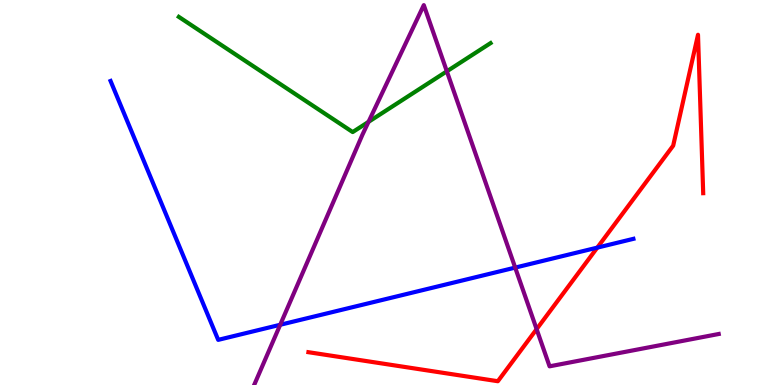[{'lines': ['blue', 'red'], 'intersections': [{'x': 7.71, 'y': 3.57}]}, {'lines': ['green', 'red'], 'intersections': []}, {'lines': ['purple', 'red'], 'intersections': [{'x': 6.92, 'y': 1.45}]}, {'lines': ['blue', 'green'], 'intersections': []}, {'lines': ['blue', 'purple'], 'intersections': [{'x': 3.62, 'y': 1.56}, {'x': 6.65, 'y': 3.05}]}, {'lines': ['green', 'purple'], 'intersections': [{'x': 4.76, 'y': 6.84}, {'x': 5.77, 'y': 8.15}]}]